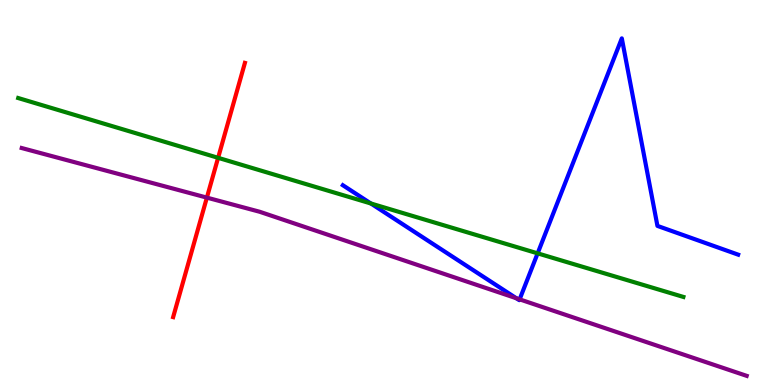[{'lines': ['blue', 'red'], 'intersections': []}, {'lines': ['green', 'red'], 'intersections': [{'x': 2.81, 'y': 5.9}]}, {'lines': ['purple', 'red'], 'intersections': [{'x': 2.67, 'y': 4.87}]}, {'lines': ['blue', 'green'], 'intersections': [{'x': 4.79, 'y': 4.71}, {'x': 6.94, 'y': 3.42}]}, {'lines': ['blue', 'purple'], 'intersections': [{'x': 6.66, 'y': 2.25}, {'x': 6.7, 'y': 2.22}]}, {'lines': ['green', 'purple'], 'intersections': []}]